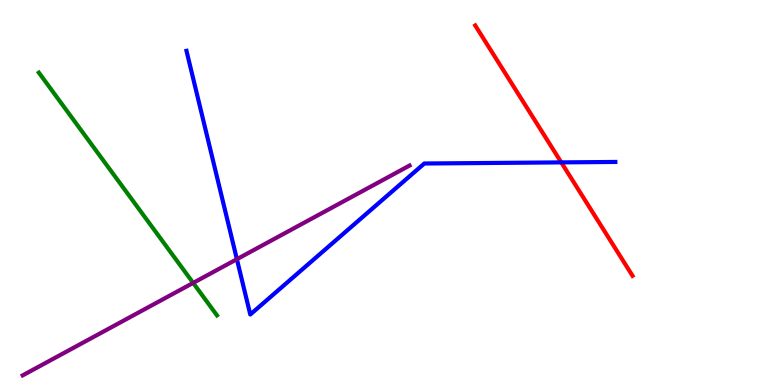[{'lines': ['blue', 'red'], 'intersections': [{'x': 7.24, 'y': 5.78}]}, {'lines': ['green', 'red'], 'intersections': []}, {'lines': ['purple', 'red'], 'intersections': []}, {'lines': ['blue', 'green'], 'intersections': []}, {'lines': ['blue', 'purple'], 'intersections': [{'x': 3.06, 'y': 3.27}]}, {'lines': ['green', 'purple'], 'intersections': [{'x': 2.49, 'y': 2.65}]}]